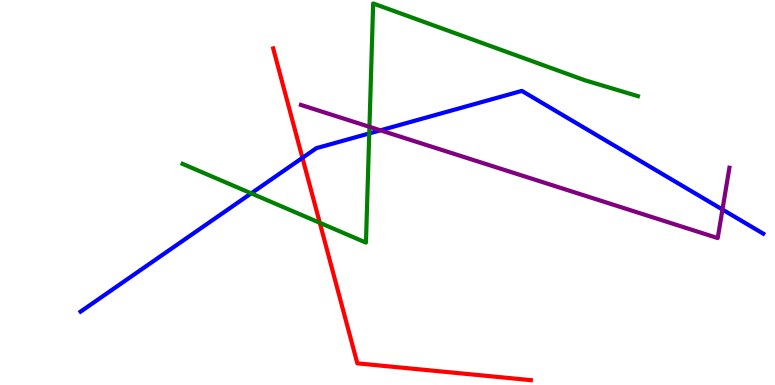[{'lines': ['blue', 'red'], 'intersections': [{'x': 3.9, 'y': 5.9}]}, {'lines': ['green', 'red'], 'intersections': [{'x': 4.13, 'y': 4.21}]}, {'lines': ['purple', 'red'], 'intersections': []}, {'lines': ['blue', 'green'], 'intersections': [{'x': 3.24, 'y': 4.98}, {'x': 4.76, 'y': 6.53}]}, {'lines': ['blue', 'purple'], 'intersections': [{'x': 4.91, 'y': 6.61}, {'x': 9.32, 'y': 4.56}]}, {'lines': ['green', 'purple'], 'intersections': [{'x': 4.77, 'y': 6.71}]}]